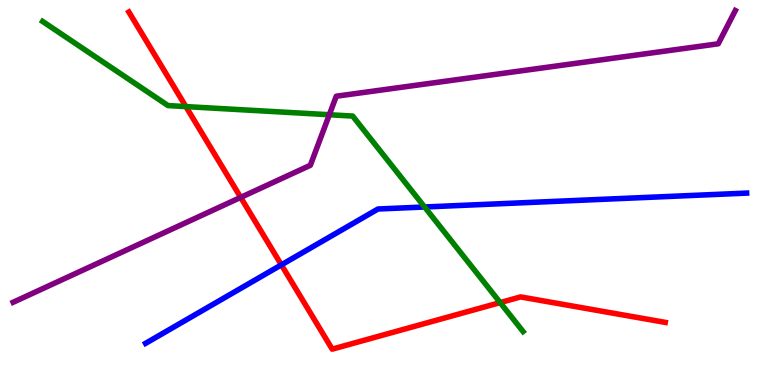[{'lines': ['blue', 'red'], 'intersections': [{'x': 3.63, 'y': 3.12}]}, {'lines': ['green', 'red'], 'intersections': [{'x': 2.4, 'y': 7.23}, {'x': 6.45, 'y': 2.14}]}, {'lines': ['purple', 'red'], 'intersections': [{'x': 3.11, 'y': 4.87}]}, {'lines': ['blue', 'green'], 'intersections': [{'x': 5.48, 'y': 4.62}]}, {'lines': ['blue', 'purple'], 'intersections': []}, {'lines': ['green', 'purple'], 'intersections': [{'x': 4.25, 'y': 7.02}]}]